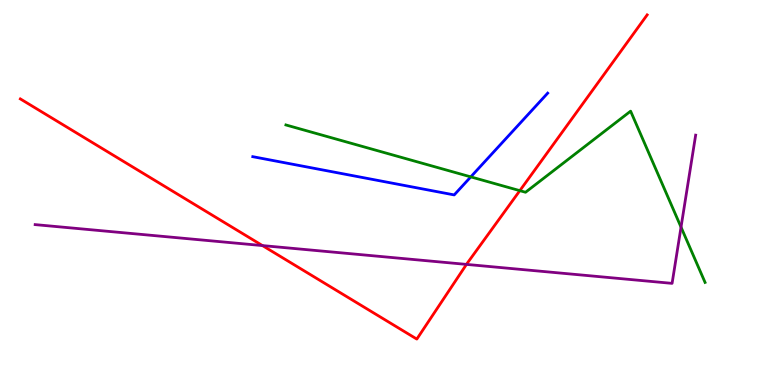[{'lines': ['blue', 'red'], 'intersections': []}, {'lines': ['green', 'red'], 'intersections': [{'x': 6.71, 'y': 5.05}]}, {'lines': ['purple', 'red'], 'intersections': [{'x': 3.39, 'y': 3.62}, {'x': 6.02, 'y': 3.13}]}, {'lines': ['blue', 'green'], 'intersections': [{'x': 6.07, 'y': 5.41}]}, {'lines': ['blue', 'purple'], 'intersections': []}, {'lines': ['green', 'purple'], 'intersections': [{'x': 8.79, 'y': 4.1}]}]